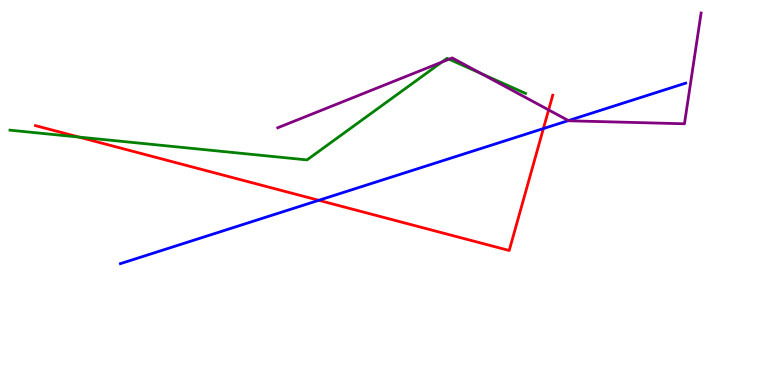[{'lines': ['blue', 'red'], 'intersections': [{'x': 4.11, 'y': 4.8}, {'x': 7.01, 'y': 6.66}]}, {'lines': ['green', 'red'], 'intersections': [{'x': 1.02, 'y': 6.44}]}, {'lines': ['purple', 'red'], 'intersections': [{'x': 7.08, 'y': 7.15}]}, {'lines': ['blue', 'green'], 'intersections': []}, {'lines': ['blue', 'purple'], 'intersections': [{'x': 7.33, 'y': 6.87}]}, {'lines': ['green', 'purple'], 'intersections': [{'x': 5.7, 'y': 8.39}, {'x': 5.79, 'y': 8.46}, {'x': 6.21, 'y': 8.09}]}]